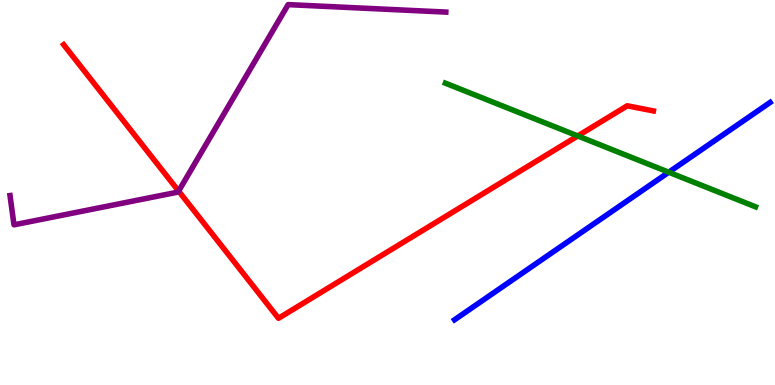[{'lines': ['blue', 'red'], 'intersections': []}, {'lines': ['green', 'red'], 'intersections': [{'x': 7.45, 'y': 6.47}]}, {'lines': ['purple', 'red'], 'intersections': [{'x': 2.3, 'y': 5.04}]}, {'lines': ['blue', 'green'], 'intersections': [{'x': 8.63, 'y': 5.53}]}, {'lines': ['blue', 'purple'], 'intersections': []}, {'lines': ['green', 'purple'], 'intersections': []}]